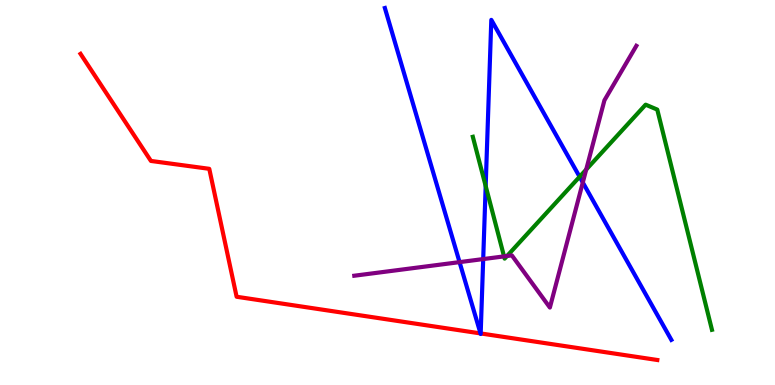[{'lines': ['blue', 'red'], 'intersections': [{'x': 6.2, 'y': 1.34}, {'x': 6.2, 'y': 1.34}]}, {'lines': ['green', 'red'], 'intersections': []}, {'lines': ['purple', 'red'], 'intersections': []}, {'lines': ['blue', 'green'], 'intersections': [{'x': 6.27, 'y': 5.17}, {'x': 7.48, 'y': 5.41}]}, {'lines': ['blue', 'purple'], 'intersections': [{'x': 5.93, 'y': 3.19}, {'x': 6.23, 'y': 3.27}, {'x': 7.52, 'y': 5.26}]}, {'lines': ['green', 'purple'], 'intersections': [{'x': 6.5, 'y': 3.34}, {'x': 6.54, 'y': 3.35}, {'x': 7.56, 'y': 5.6}]}]